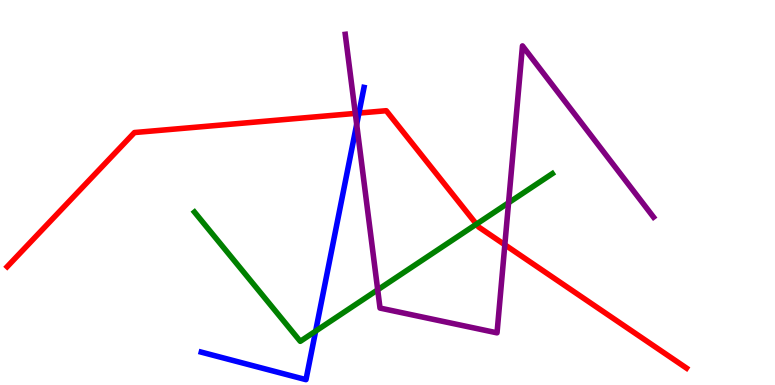[{'lines': ['blue', 'red'], 'intersections': [{'x': 4.63, 'y': 7.06}]}, {'lines': ['green', 'red'], 'intersections': [{'x': 6.15, 'y': 4.18}]}, {'lines': ['purple', 'red'], 'intersections': [{'x': 4.58, 'y': 7.05}, {'x': 6.51, 'y': 3.64}]}, {'lines': ['blue', 'green'], 'intersections': [{'x': 4.07, 'y': 1.4}]}, {'lines': ['blue', 'purple'], 'intersections': [{'x': 4.6, 'y': 6.77}]}, {'lines': ['green', 'purple'], 'intersections': [{'x': 4.87, 'y': 2.47}, {'x': 6.56, 'y': 4.73}]}]